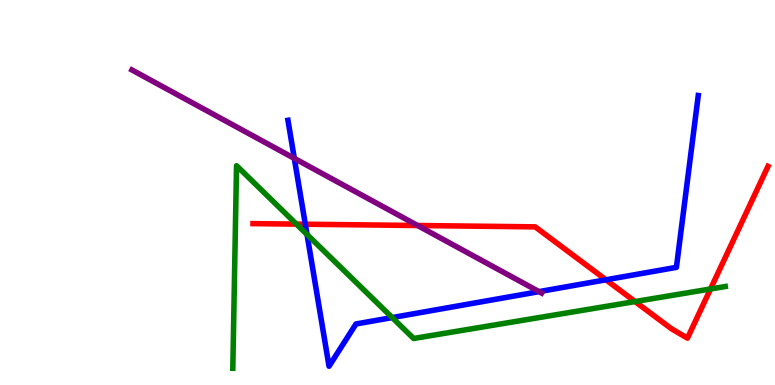[{'lines': ['blue', 'red'], 'intersections': [{'x': 3.94, 'y': 4.18}, {'x': 7.82, 'y': 2.73}]}, {'lines': ['green', 'red'], 'intersections': [{'x': 3.82, 'y': 4.18}, {'x': 8.19, 'y': 2.17}, {'x': 9.17, 'y': 2.49}]}, {'lines': ['purple', 'red'], 'intersections': [{'x': 5.39, 'y': 4.14}]}, {'lines': ['blue', 'green'], 'intersections': [{'x': 3.96, 'y': 3.91}, {'x': 5.06, 'y': 1.75}]}, {'lines': ['blue', 'purple'], 'intersections': [{'x': 3.8, 'y': 5.89}, {'x': 6.96, 'y': 2.43}]}, {'lines': ['green', 'purple'], 'intersections': []}]